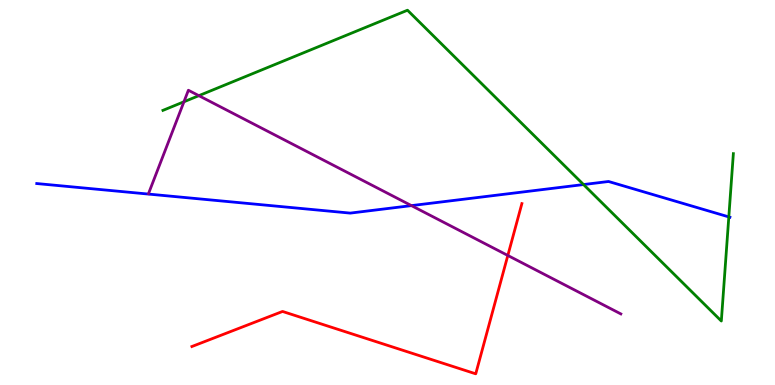[{'lines': ['blue', 'red'], 'intersections': []}, {'lines': ['green', 'red'], 'intersections': []}, {'lines': ['purple', 'red'], 'intersections': [{'x': 6.55, 'y': 3.36}]}, {'lines': ['blue', 'green'], 'intersections': [{'x': 7.53, 'y': 5.21}, {'x': 9.4, 'y': 4.37}]}, {'lines': ['blue', 'purple'], 'intersections': [{'x': 5.31, 'y': 4.66}]}, {'lines': ['green', 'purple'], 'intersections': [{'x': 2.37, 'y': 7.36}, {'x': 2.57, 'y': 7.52}]}]